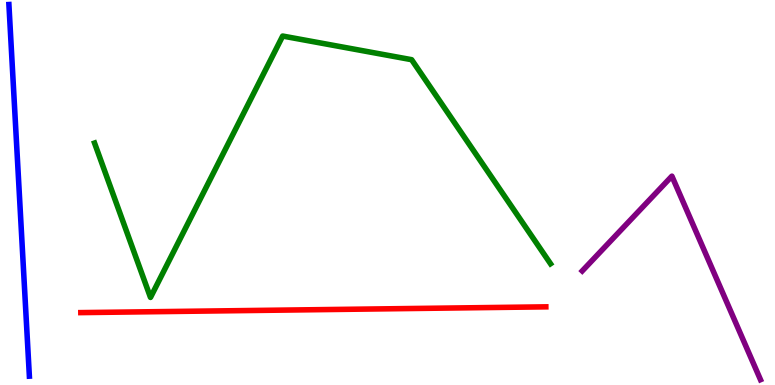[{'lines': ['blue', 'red'], 'intersections': []}, {'lines': ['green', 'red'], 'intersections': []}, {'lines': ['purple', 'red'], 'intersections': []}, {'lines': ['blue', 'green'], 'intersections': []}, {'lines': ['blue', 'purple'], 'intersections': []}, {'lines': ['green', 'purple'], 'intersections': []}]